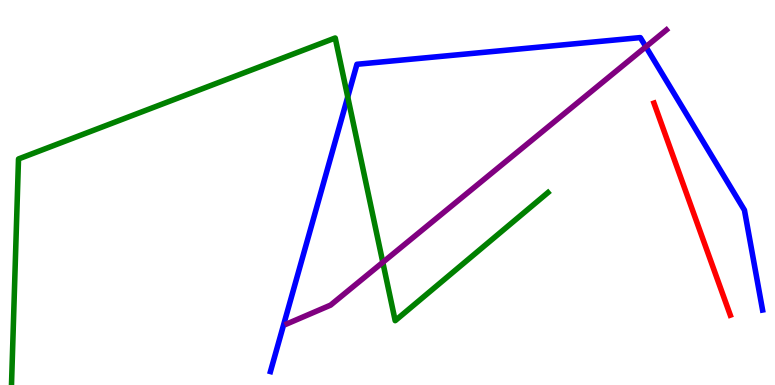[{'lines': ['blue', 'red'], 'intersections': []}, {'lines': ['green', 'red'], 'intersections': []}, {'lines': ['purple', 'red'], 'intersections': []}, {'lines': ['blue', 'green'], 'intersections': [{'x': 4.49, 'y': 7.48}]}, {'lines': ['blue', 'purple'], 'intersections': [{'x': 8.33, 'y': 8.79}]}, {'lines': ['green', 'purple'], 'intersections': [{'x': 4.94, 'y': 3.19}]}]